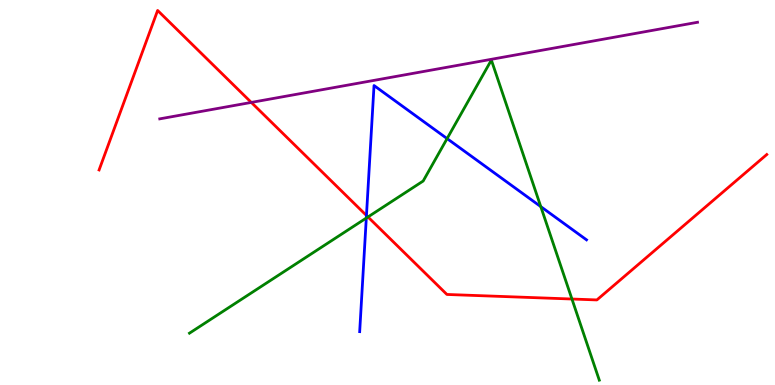[{'lines': ['blue', 'red'], 'intersections': [{'x': 4.73, 'y': 4.4}]}, {'lines': ['green', 'red'], 'intersections': [{'x': 4.75, 'y': 4.36}, {'x': 7.38, 'y': 2.23}]}, {'lines': ['purple', 'red'], 'intersections': [{'x': 3.24, 'y': 7.34}]}, {'lines': ['blue', 'green'], 'intersections': [{'x': 4.73, 'y': 4.34}, {'x': 5.77, 'y': 6.4}, {'x': 6.98, 'y': 4.63}]}, {'lines': ['blue', 'purple'], 'intersections': []}, {'lines': ['green', 'purple'], 'intersections': []}]